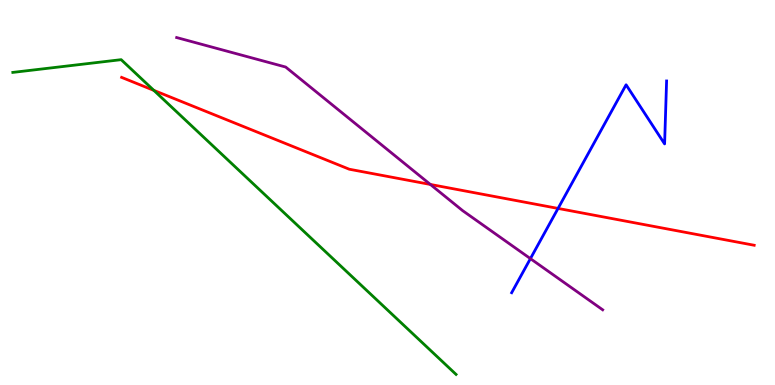[{'lines': ['blue', 'red'], 'intersections': [{'x': 7.2, 'y': 4.59}]}, {'lines': ['green', 'red'], 'intersections': [{'x': 1.99, 'y': 7.65}]}, {'lines': ['purple', 'red'], 'intersections': [{'x': 5.55, 'y': 5.21}]}, {'lines': ['blue', 'green'], 'intersections': []}, {'lines': ['blue', 'purple'], 'intersections': [{'x': 6.84, 'y': 3.28}]}, {'lines': ['green', 'purple'], 'intersections': []}]